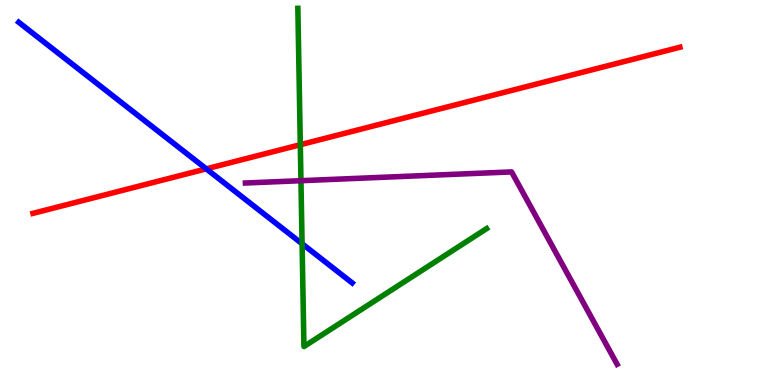[{'lines': ['blue', 'red'], 'intersections': [{'x': 2.66, 'y': 5.61}]}, {'lines': ['green', 'red'], 'intersections': [{'x': 3.87, 'y': 6.24}]}, {'lines': ['purple', 'red'], 'intersections': []}, {'lines': ['blue', 'green'], 'intersections': [{'x': 3.9, 'y': 3.67}]}, {'lines': ['blue', 'purple'], 'intersections': []}, {'lines': ['green', 'purple'], 'intersections': [{'x': 3.88, 'y': 5.31}]}]